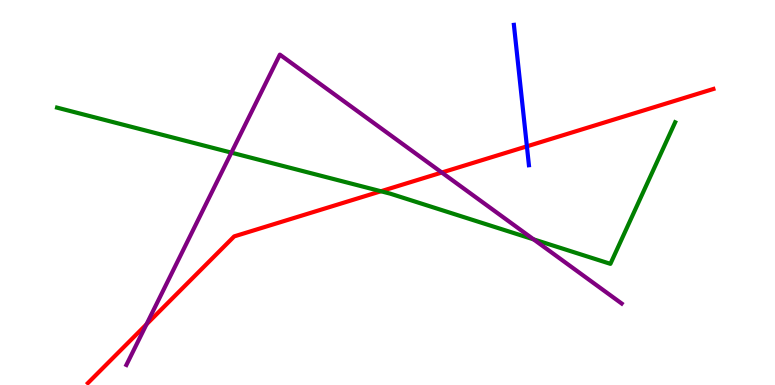[{'lines': ['blue', 'red'], 'intersections': [{'x': 6.8, 'y': 6.2}]}, {'lines': ['green', 'red'], 'intersections': [{'x': 4.92, 'y': 5.03}]}, {'lines': ['purple', 'red'], 'intersections': [{'x': 1.89, 'y': 1.58}, {'x': 5.7, 'y': 5.52}]}, {'lines': ['blue', 'green'], 'intersections': []}, {'lines': ['blue', 'purple'], 'intersections': []}, {'lines': ['green', 'purple'], 'intersections': [{'x': 2.99, 'y': 6.04}, {'x': 6.88, 'y': 3.78}]}]